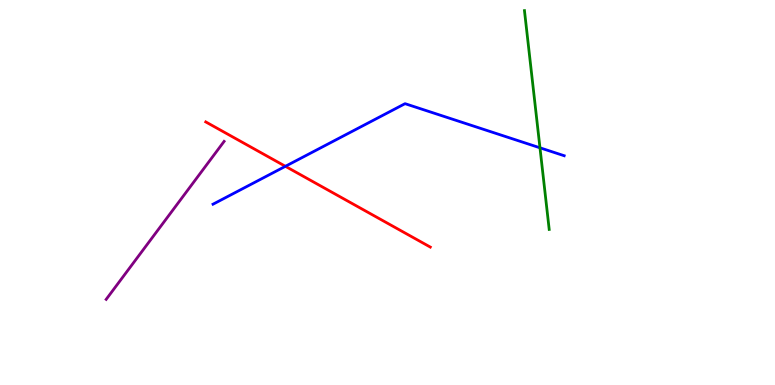[{'lines': ['blue', 'red'], 'intersections': [{'x': 3.68, 'y': 5.68}]}, {'lines': ['green', 'red'], 'intersections': []}, {'lines': ['purple', 'red'], 'intersections': []}, {'lines': ['blue', 'green'], 'intersections': [{'x': 6.97, 'y': 6.16}]}, {'lines': ['blue', 'purple'], 'intersections': []}, {'lines': ['green', 'purple'], 'intersections': []}]